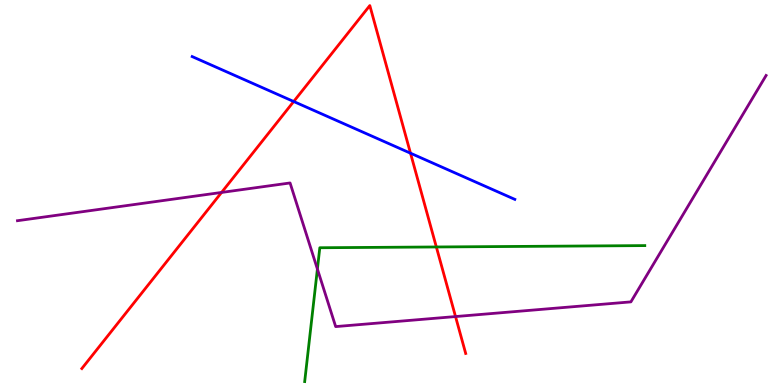[{'lines': ['blue', 'red'], 'intersections': [{'x': 3.79, 'y': 7.36}, {'x': 5.3, 'y': 6.02}]}, {'lines': ['green', 'red'], 'intersections': [{'x': 5.63, 'y': 3.59}]}, {'lines': ['purple', 'red'], 'intersections': [{'x': 2.86, 'y': 5.0}, {'x': 5.88, 'y': 1.78}]}, {'lines': ['blue', 'green'], 'intersections': []}, {'lines': ['blue', 'purple'], 'intersections': []}, {'lines': ['green', 'purple'], 'intersections': [{'x': 4.1, 'y': 3.01}]}]